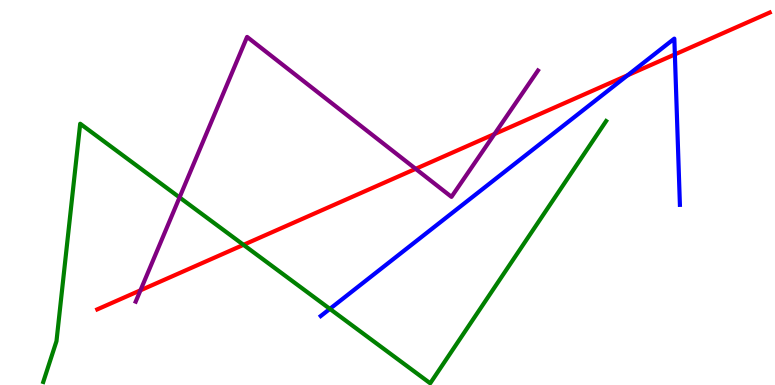[{'lines': ['blue', 'red'], 'intersections': [{'x': 8.1, 'y': 8.05}, {'x': 8.71, 'y': 8.59}]}, {'lines': ['green', 'red'], 'intersections': [{'x': 3.14, 'y': 3.64}]}, {'lines': ['purple', 'red'], 'intersections': [{'x': 1.81, 'y': 2.46}, {'x': 5.36, 'y': 5.61}, {'x': 6.38, 'y': 6.52}]}, {'lines': ['blue', 'green'], 'intersections': [{'x': 4.26, 'y': 1.98}]}, {'lines': ['blue', 'purple'], 'intersections': []}, {'lines': ['green', 'purple'], 'intersections': [{'x': 2.32, 'y': 4.87}]}]